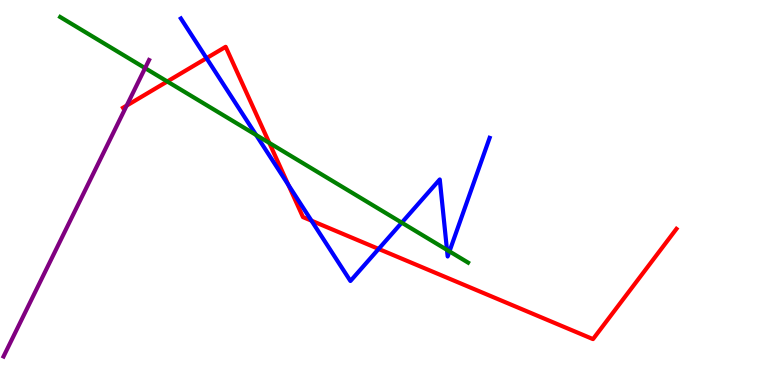[{'lines': ['blue', 'red'], 'intersections': [{'x': 2.66, 'y': 8.49}, {'x': 3.72, 'y': 5.2}, {'x': 4.02, 'y': 4.27}, {'x': 4.89, 'y': 3.53}]}, {'lines': ['green', 'red'], 'intersections': [{'x': 2.16, 'y': 7.88}, {'x': 3.47, 'y': 6.29}]}, {'lines': ['purple', 'red'], 'intersections': [{'x': 1.63, 'y': 7.26}]}, {'lines': ['blue', 'green'], 'intersections': [{'x': 3.3, 'y': 6.49}, {'x': 5.18, 'y': 4.22}, {'x': 5.77, 'y': 3.51}, {'x': 5.8, 'y': 3.47}]}, {'lines': ['blue', 'purple'], 'intersections': []}, {'lines': ['green', 'purple'], 'intersections': [{'x': 1.87, 'y': 8.23}]}]